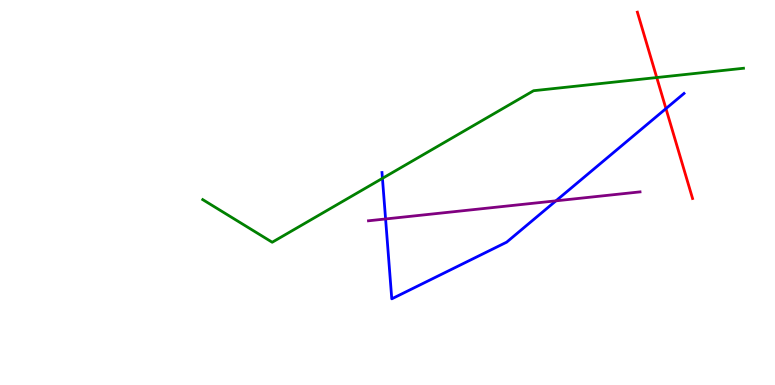[{'lines': ['blue', 'red'], 'intersections': [{'x': 8.59, 'y': 7.18}]}, {'lines': ['green', 'red'], 'intersections': [{'x': 8.47, 'y': 7.99}]}, {'lines': ['purple', 'red'], 'intersections': []}, {'lines': ['blue', 'green'], 'intersections': [{'x': 4.93, 'y': 5.37}]}, {'lines': ['blue', 'purple'], 'intersections': [{'x': 4.98, 'y': 4.31}, {'x': 7.17, 'y': 4.78}]}, {'lines': ['green', 'purple'], 'intersections': []}]